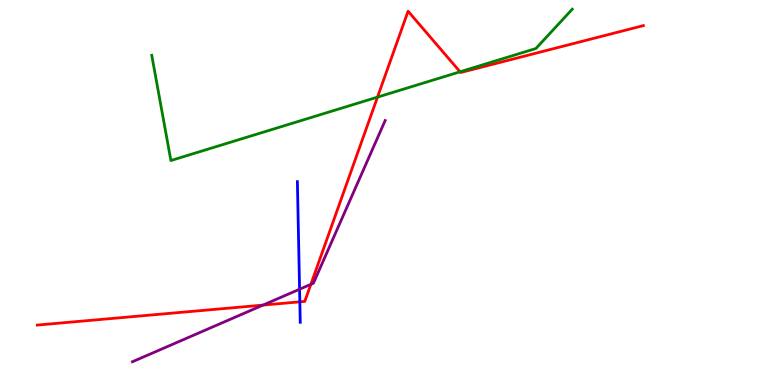[{'lines': ['blue', 'red'], 'intersections': [{'x': 3.87, 'y': 2.16}]}, {'lines': ['green', 'red'], 'intersections': [{'x': 4.87, 'y': 7.48}, {'x': 5.94, 'y': 8.14}]}, {'lines': ['purple', 'red'], 'intersections': [{'x': 3.39, 'y': 2.08}, {'x': 4.01, 'y': 2.61}]}, {'lines': ['blue', 'green'], 'intersections': []}, {'lines': ['blue', 'purple'], 'intersections': [{'x': 3.87, 'y': 2.49}]}, {'lines': ['green', 'purple'], 'intersections': []}]